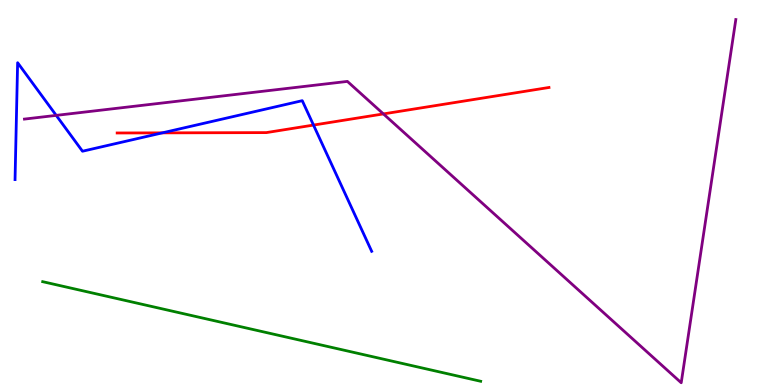[{'lines': ['blue', 'red'], 'intersections': [{'x': 2.09, 'y': 6.55}, {'x': 4.05, 'y': 6.75}]}, {'lines': ['green', 'red'], 'intersections': []}, {'lines': ['purple', 'red'], 'intersections': [{'x': 4.95, 'y': 7.04}]}, {'lines': ['blue', 'green'], 'intersections': []}, {'lines': ['blue', 'purple'], 'intersections': [{'x': 0.725, 'y': 7.0}]}, {'lines': ['green', 'purple'], 'intersections': []}]